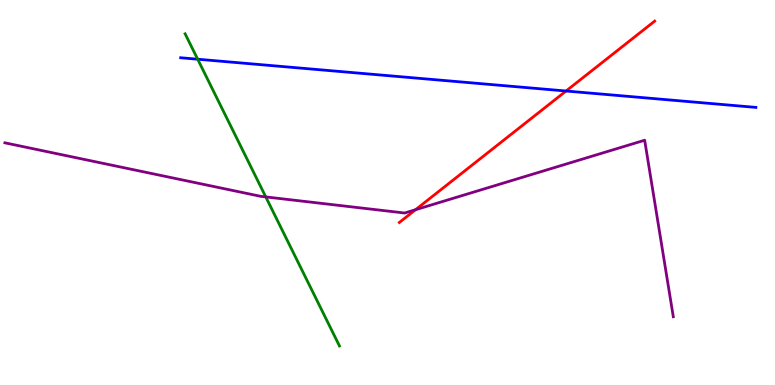[{'lines': ['blue', 'red'], 'intersections': [{'x': 7.3, 'y': 7.64}]}, {'lines': ['green', 'red'], 'intersections': []}, {'lines': ['purple', 'red'], 'intersections': [{'x': 5.36, 'y': 4.55}]}, {'lines': ['blue', 'green'], 'intersections': [{'x': 2.55, 'y': 8.46}]}, {'lines': ['blue', 'purple'], 'intersections': []}, {'lines': ['green', 'purple'], 'intersections': [{'x': 3.43, 'y': 4.89}]}]